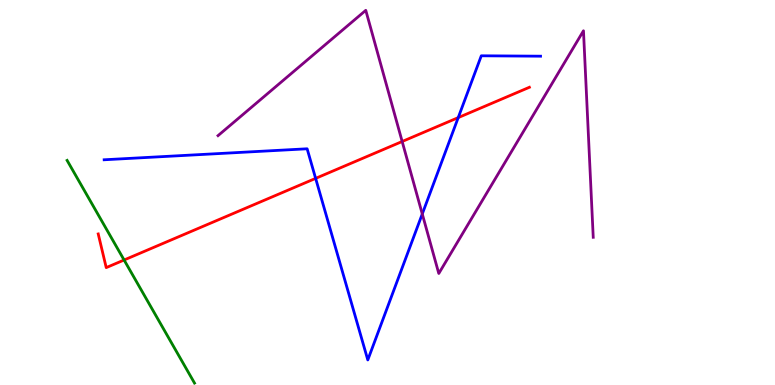[{'lines': ['blue', 'red'], 'intersections': [{'x': 4.07, 'y': 5.37}, {'x': 5.91, 'y': 6.95}]}, {'lines': ['green', 'red'], 'intersections': [{'x': 1.6, 'y': 3.25}]}, {'lines': ['purple', 'red'], 'intersections': [{'x': 5.19, 'y': 6.32}]}, {'lines': ['blue', 'green'], 'intersections': []}, {'lines': ['blue', 'purple'], 'intersections': [{'x': 5.45, 'y': 4.44}]}, {'lines': ['green', 'purple'], 'intersections': []}]